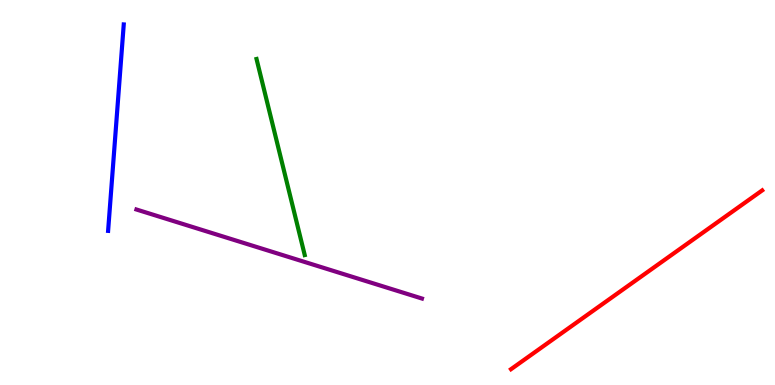[{'lines': ['blue', 'red'], 'intersections': []}, {'lines': ['green', 'red'], 'intersections': []}, {'lines': ['purple', 'red'], 'intersections': []}, {'lines': ['blue', 'green'], 'intersections': []}, {'lines': ['blue', 'purple'], 'intersections': []}, {'lines': ['green', 'purple'], 'intersections': []}]